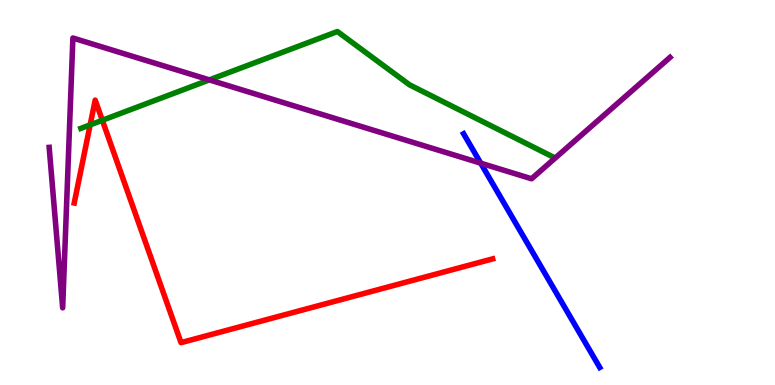[{'lines': ['blue', 'red'], 'intersections': []}, {'lines': ['green', 'red'], 'intersections': [{'x': 1.16, 'y': 6.76}, {'x': 1.32, 'y': 6.88}]}, {'lines': ['purple', 'red'], 'intersections': []}, {'lines': ['blue', 'green'], 'intersections': []}, {'lines': ['blue', 'purple'], 'intersections': [{'x': 6.2, 'y': 5.76}]}, {'lines': ['green', 'purple'], 'intersections': [{'x': 2.7, 'y': 7.93}]}]